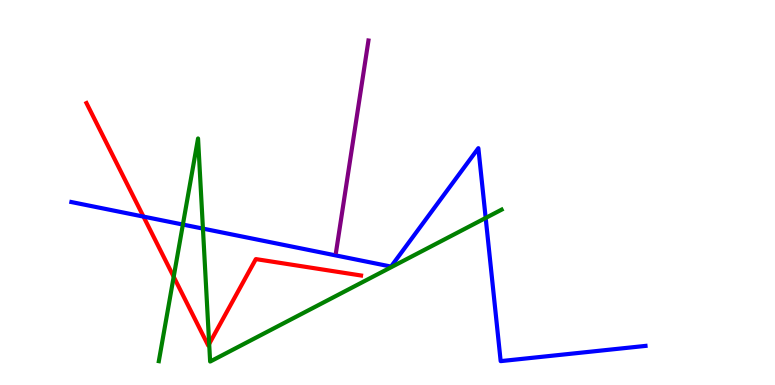[{'lines': ['blue', 'red'], 'intersections': [{'x': 1.85, 'y': 4.37}]}, {'lines': ['green', 'red'], 'intersections': [{'x': 2.24, 'y': 2.81}, {'x': 2.7, 'y': 1.07}]}, {'lines': ['purple', 'red'], 'intersections': []}, {'lines': ['blue', 'green'], 'intersections': [{'x': 2.36, 'y': 4.17}, {'x': 2.62, 'y': 4.06}, {'x': 6.27, 'y': 4.34}]}, {'lines': ['blue', 'purple'], 'intersections': []}, {'lines': ['green', 'purple'], 'intersections': []}]